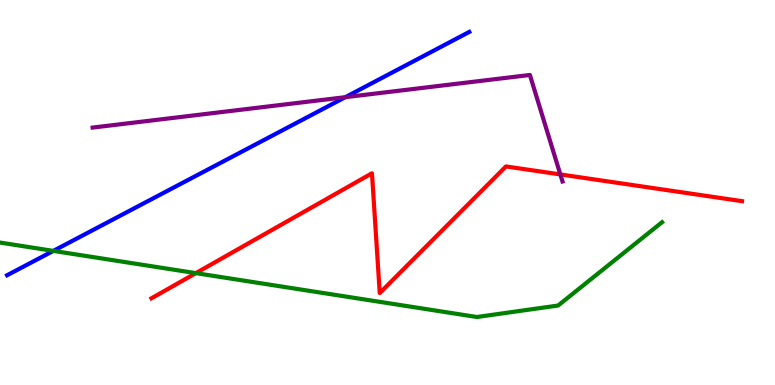[{'lines': ['blue', 'red'], 'intersections': []}, {'lines': ['green', 'red'], 'intersections': [{'x': 2.53, 'y': 2.91}]}, {'lines': ['purple', 'red'], 'intersections': [{'x': 7.23, 'y': 5.47}]}, {'lines': ['blue', 'green'], 'intersections': [{'x': 0.688, 'y': 3.48}]}, {'lines': ['blue', 'purple'], 'intersections': [{'x': 4.46, 'y': 7.48}]}, {'lines': ['green', 'purple'], 'intersections': []}]